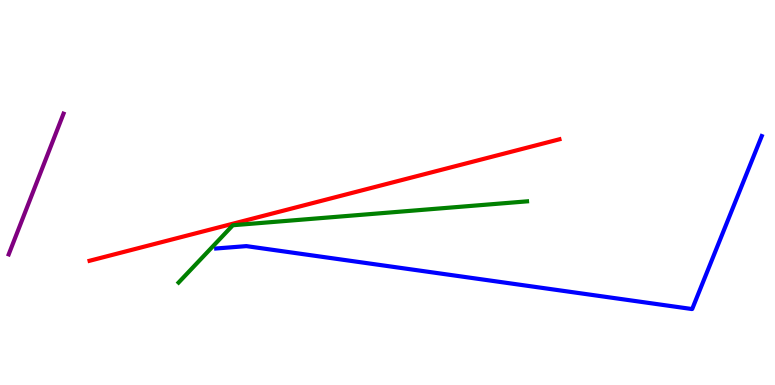[{'lines': ['blue', 'red'], 'intersections': []}, {'lines': ['green', 'red'], 'intersections': []}, {'lines': ['purple', 'red'], 'intersections': []}, {'lines': ['blue', 'green'], 'intersections': []}, {'lines': ['blue', 'purple'], 'intersections': []}, {'lines': ['green', 'purple'], 'intersections': []}]